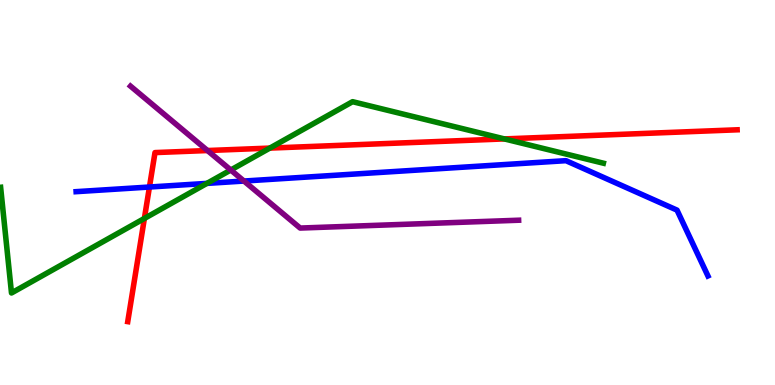[{'lines': ['blue', 'red'], 'intersections': [{'x': 1.93, 'y': 5.14}]}, {'lines': ['green', 'red'], 'intersections': [{'x': 1.86, 'y': 4.33}, {'x': 3.48, 'y': 6.15}, {'x': 6.51, 'y': 6.39}]}, {'lines': ['purple', 'red'], 'intersections': [{'x': 2.68, 'y': 6.09}]}, {'lines': ['blue', 'green'], 'intersections': [{'x': 2.67, 'y': 5.24}]}, {'lines': ['blue', 'purple'], 'intersections': [{'x': 3.15, 'y': 5.3}]}, {'lines': ['green', 'purple'], 'intersections': [{'x': 2.98, 'y': 5.58}]}]